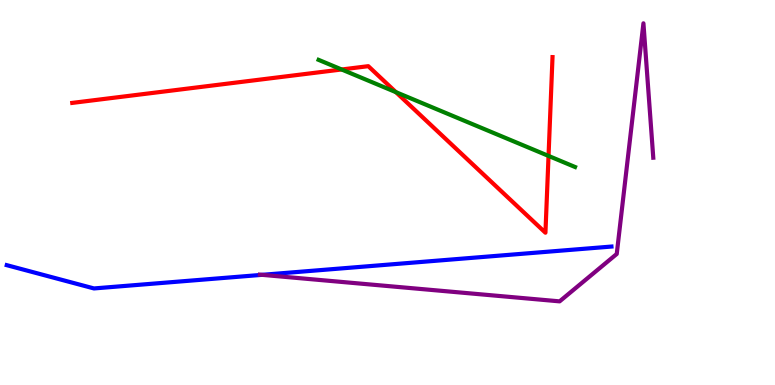[{'lines': ['blue', 'red'], 'intersections': []}, {'lines': ['green', 'red'], 'intersections': [{'x': 4.41, 'y': 8.2}, {'x': 5.11, 'y': 7.61}, {'x': 7.08, 'y': 5.95}]}, {'lines': ['purple', 'red'], 'intersections': []}, {'lines': ['blue', 'green'], 'intersections': []}, {'lines': ['blue', 'purple'], 'intersections': [{'x': 3.38, 'y': 2.86}]}, {'lines': ['green', 'purple'], 'intersections': []}]